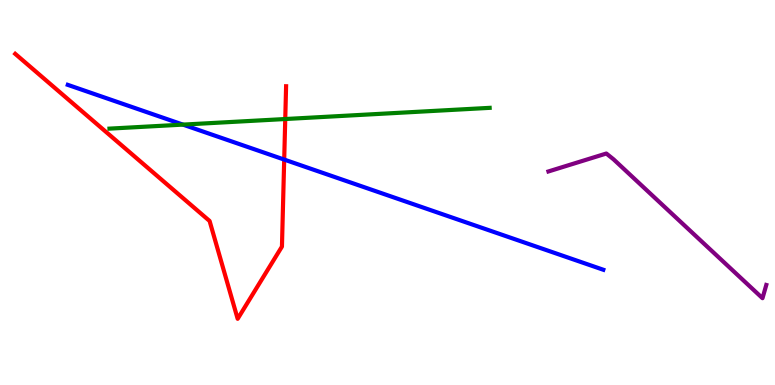[{'lines': ['blue', 'red'], 'intersections': [{'x': 3.67, 'y': 5.86}]}, {'lines': ['green', 'red'], 'intersections': [{'x': 3.68, 'y': 6.91}]}, {'lines': ['purple', 'red'], 'intersections': []}, {'lines': ['blue', 'green'], 'intersections': [{'x': 2.36, 'y': 6.76}]}, {'lines': ['blue', 'purple'], 'intersections': []}, {'lines': ['green', 'purple'], 'intersections': []}]